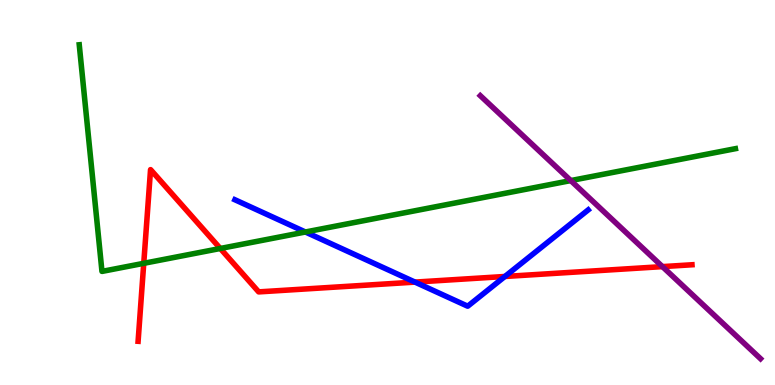[{'lines': ['blue', 'red'], 'intersections': [{'x': 5.35, 'y': 2.67}, {'x': 6.51, 'y': 2.82}]}, {'lines': ['green', 'red'], 'intersections': [{'x': 1.85, 'y': 3.16}, {'x': 2.84, 'y': 3.55}]}, {'lines': ['purple', 'red'], 'intersections': [{'x': 8.55, 'y': 3.07}]}, {'lines': ['blue', 'green'], 'intersections': [{'x': 3.94, 'y': 3.97}]}, {'lines': ['blue', 'purple'], 'intersections': []}, {'lines': ['green', 'purple'], 'intersections': [{'x': 7.36, 'y': 5.31}]}]